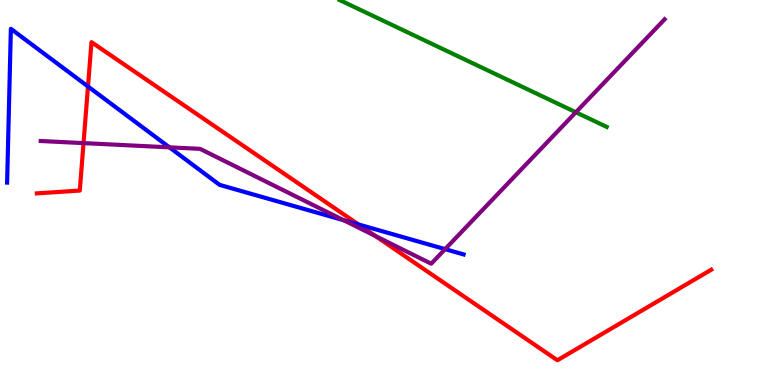[{'lines': ['blue', 'red'], 'intersections': [{'x': 1.14, 'y': 7.75}, {'x': 4.63, 'y': 4.17}]}, {'lines': ['green', 'red'], 'intersections': []}, {'lines': ['purple', 'red'], 'intersections': [{'x': 1.08, 'y': 6.28}, {'x': 4.84, 'y': 3.87}]}, {'lines': ['blue', 'green'], 'intersections': []}, {'lines': ['blue', 'purple'], 'intersections': [{'x': 2.19, 'y': 6.17}, {'x': 4.44, 'y': 4.28}, {'x': 5.74, 'y': 3.53}]}, {'lines': ['green', 'purple'], 'intersections': [{'x': 7.43, 'y': 7.08}]}]